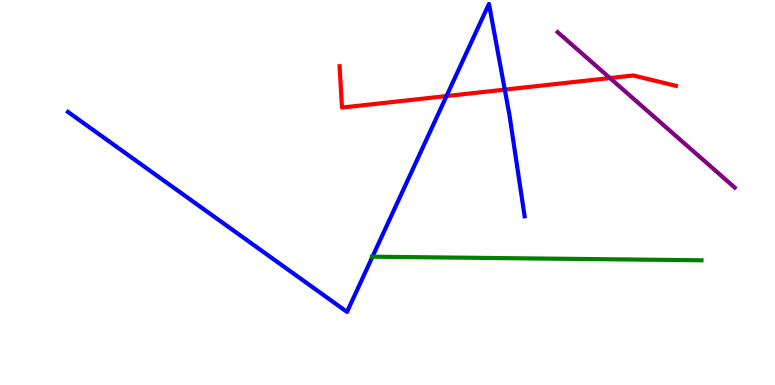[{'lines': ['blue', 'red'], 'intersections': [{'x': 5.76, 'y': 7.51}, {'x': 6.51, 'y': 7.67}]}, {'lines': ['green', 'red'], 'intersections': []}, {'lines': ['purple', 'red'], 'intersections': [{'x': 7.87, 'y': 7.97}]}, {'lines': ['blue', 'green'], 'intersections': [{'x': 4.81, 'y': 3.33}]}, {'lines': ['blue', 'purple'], 'intersections': []}, {'lines': ['green', 'purple'], 'intersections': []}]